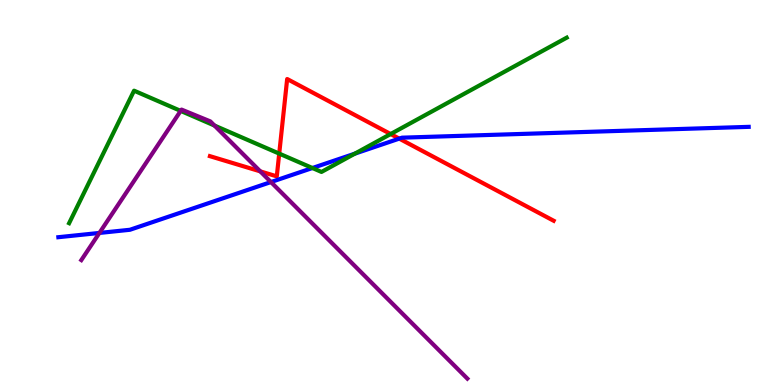[{'lines': ['blue', 'red'], 'intersections': [{'x': 5.15, 'y': 6.4}]}, {'lines': ['green', 'red'], 'intersections': [{'x': 3.6, 'y': 6.01}, {'x': 5.04, 'y': 6.52}]}, {'lines': ['purple', 'red'], 'intersections': [{'x': 3.36, 'y': 5.55}]}, {'lines': ['blue', 'green'], 'intersections': [{'x': 4.03, 'y': 5.64}, {'x': 4.58, 'y': 6.01}]}, {'lines': ['blue', 'purple'], 'intersections': [{'x': 1.28, 'y': 3.95}, {'x': 3.5, 'y': 5.27}]}, {'lines': ['green', 'purple'], 'intersections': [{'x': 2.33, 'y': 7.12}, {'x': 2.77, 'y': 6.74}]}]